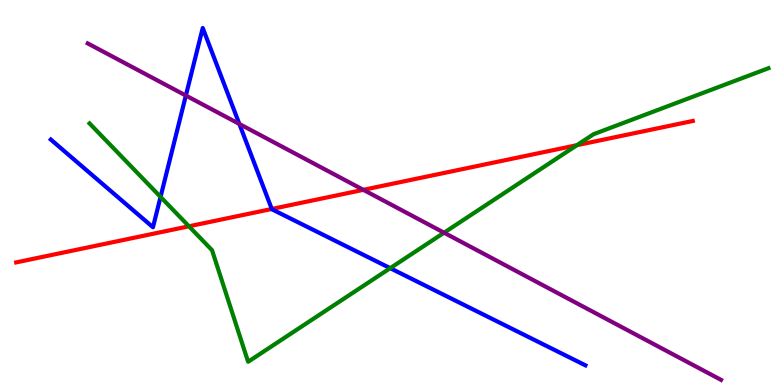[{'lines': ['blue', 'red'], 'intersections': [{'x': 3.51, 'y': 4.57}]}, {'lines': ['green', 'red'], 'intersections': [{'x': 2.44, 'y': 4.12}, {'x': 7.44, 'y': 6.23}]}, {'lines': ['purple', 'red'], 'intersections': [{'x': 4.69, 'y': 5.07}]}, {'lines': ['blue', 'green'], 'intersections': [{'x': 2.07, 'y': 4.89}, {'x': 5.04, 'y': 3.03}]}, {'lines': ['blue', 'purple'], 'intersections': [{'x': 2.4, 'y': 7.52}, {'x': 3.09, 'y': 6.78}]}, {'lines': ['green', 'purple'], 'intersections': [{'x': 5.73, 'y': 3.96}]}]